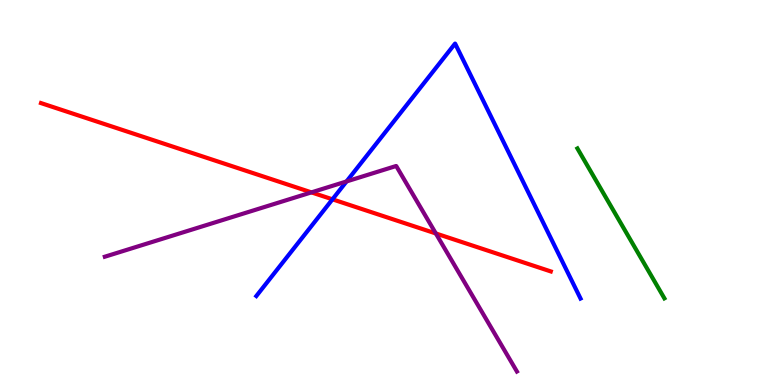[{'lines': ['blue', 'red'], 'intersections': [{'x': 4.29, 'y': 4.82}]}, {'lines': ['green', 'red'], 'intersections': []}, {'lines': ['purple', 'red'], 'intersections': [{'x': 4.02, 'y': 5.0}, {'x': 5.62, 'y': 3.94}]}, {'lines': ['blue', 'green'], 'intersections': []}, {'lines': ['blue', 'purple'], 'intersections': [{'x': 4.47, 'y': 5.29}]}, {'lines': ['green', 'purple'], 'intersections': []}]